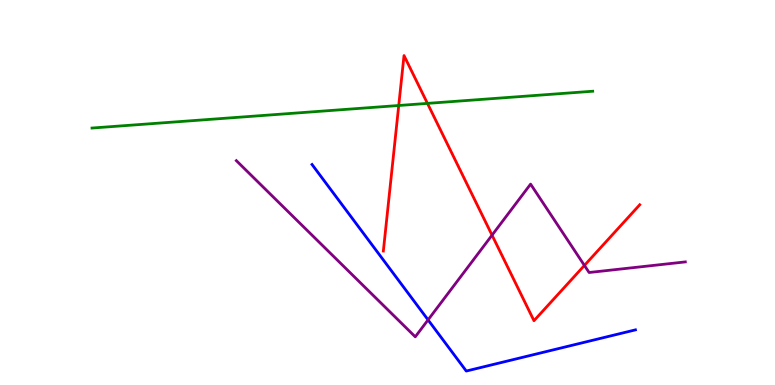[{'lines': ['blue', 'red'], 'intersections': []}, {'lines': ['green', 'red'], 'intersections': [{'x': 5.14, 'y': 7.26}, {'x': 5.52, 'y': 7.31}]}, {'lines': ['purple', 'red'], 'intersections': [{'x': 6.35, 'y': 3.89}, {'x': 7.54, 'y': 3.11}]}, {'lines': ['blue', 'green'], 'intersections': []}, {'lines': ['blue', 'purple'], 'intersections': [{'x': 5.52, 'y': 1.69}]}, {'lines': ['green', 'purple'], 'intersections': []}]